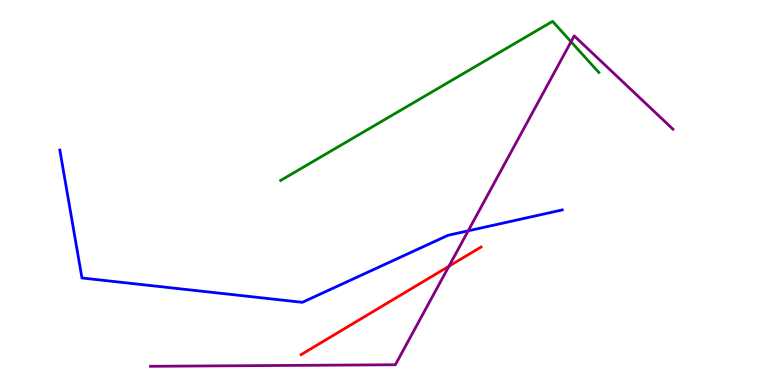[{'lines': ['blue', 'red'], 'intersections': []}, {'lines': ['green', 'red'], 'intersections': []}, {'lines': ['purple', 'red'], 'intersections': [{'x': 5.79, 'y': 3.09}]}, {'lines': ['blue', 'green'], 'intersections': []}, {'lines': ['blue', 'purple'], 'intersections': [{'x': 6.04, 'y': 4.0}]}, {'lines': ['green', 'purple'], 'intersections': [{'x': 7.37, 'y': 8.92}]}]